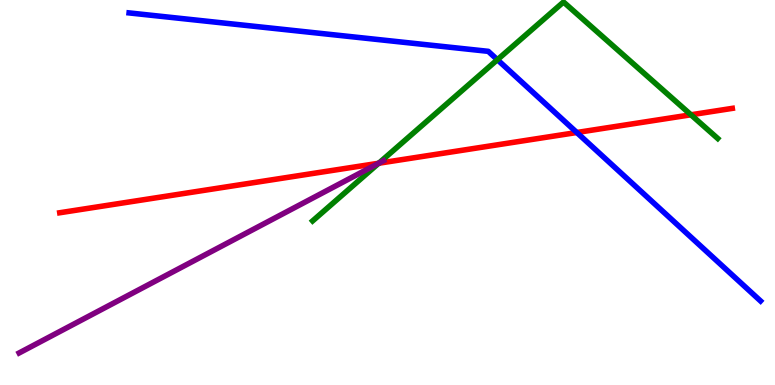[{'lines': ['blue', 'red'], 'intersections': [{'x': 7.44, 'y': 6.56}]}, {'lines': ['green', 'red'], 'intersections': [{'x': 4.89, 'y': 5.76}, {'x': 8.92, 'y': 7.02}]}, {'lines': ['purple', 'red'], 'intersections': [{'x': 4.89, 'y': 5.76}]}, {'lines': ['blue', 'green'], 'intersections': [{'x': 6.42, 'y': 8.45}]}, {'lines': ['blue', 'purple'], 'intersections': []}, {'lines': ['green', 'purple'], 'intersections': [{'x': 4.89, 'y': 5.76}]}]